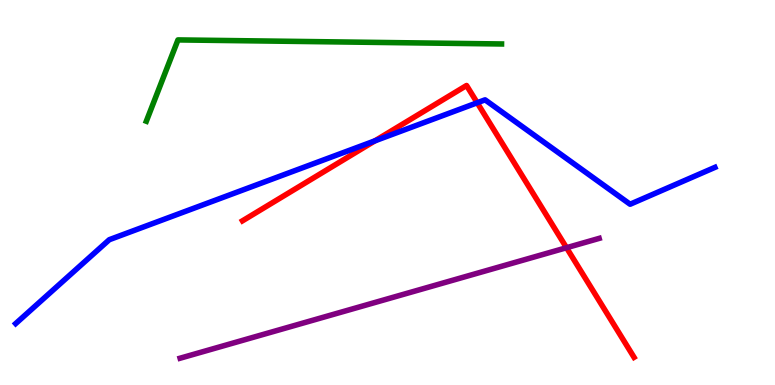[{'lines': ['blue', 'red'], 'intersections': [{'x': 4.84, 'y': 6.34}, {'x': 6.16, 'y': 7.33}]}, {'lines': ['green', 'red'], 'intersections': []}, {'lines': ['purple', 'red'], 'intersections': [{'x': 7.31, 'y': 3.57}]}, {'lines': ['blue', 'green'], 'intersections': []}, {'lines': ['blue', 'purple'], 'intersections': []}, {'lines': ['green', 'purple'], 'intersections': []}]